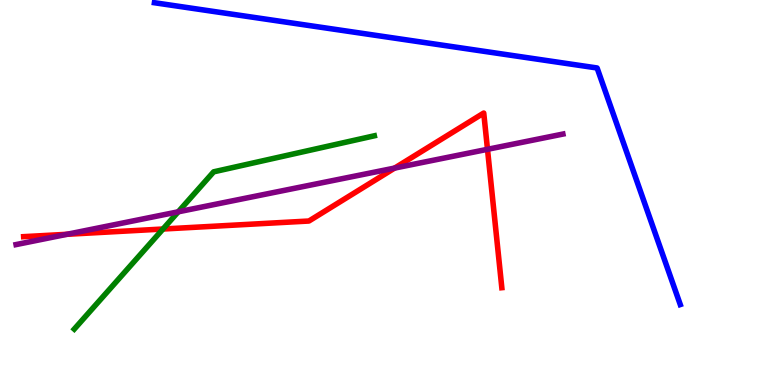[{'lines': ['blue', 'red'], 'intersections': []}, {'lines': ['green', 'red'], 'intersections': [{'x': 2.1, 'y': 4.05}]}, {'lines': ['purple', 'red'], 'intersections': [{'x': 0.865, 'y': 3.91}, {'x': 5.09, 'y': 5.63}, {'x': 6.29, 'y': 6.12}]}, {'lines': ['blue', 'green'], 'intersections': []}, {'lines': ['blue', 'purple'], 'intersections': []}, {'lines': ['green', 'purple'], 'intersections': [{'x': 2.3, 'y': 4.5}]}]